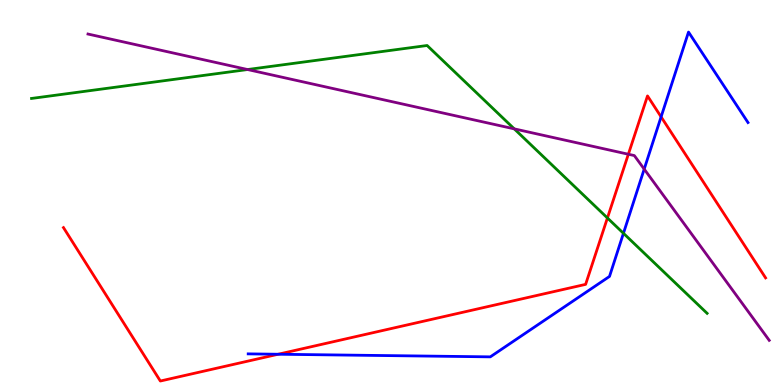[{'lines': ['blue', 'red'], 'intersections': [{'x': 3.59, 'y': 0.799}, {'x': 8.53, 'y': 6.96}]}, {'lines': ['green', 'red'], 'intersections': [{'x': 7.84, 'y': 4.34}]}, {'lines': ['purple', 'red'], 'intersections': [{'x': 8.11, 'y': 5.99}]}, {'lines': ['blue', 'green'], 'intersections': [{'x': 8.04, 'y': 3.94}]}, {'lines': ['blue', 'purple'], 'intersections': [{'x': 8.31, 'y': 5.61}]}, {'lines': ['green', 'purple'], 'intersections': [{'x': 3.19, 'y': 8.19}, {'x': 6.64, 'y': 6.65}]}]